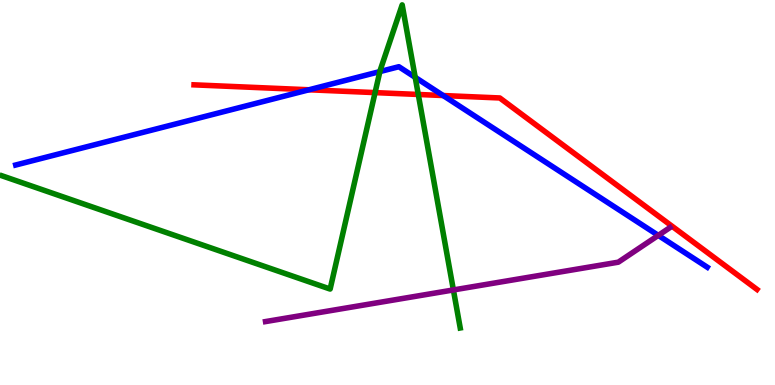[{'lines': ['blue', 'red'], 'intersections': [{'x': 3.99, 'y': 7.67}, {'x': 5.72, 'y': 7.52}]}, {'lines': ['green', 'red'], 'intersections': [{'x': 4.84, 'y': 7.59}, {'x': 5.4, 'y': 7.55}]}, {'lines': ['purple', 'red'], 'intersections': []}, {'lines': ['blue', 'green'], 'intersections': [{'x': 4.9, 'y': 8.14}, {'x': 5.36, 'y': 7.99}]}, {'lines': ['blue', 'purple'], 'intersections': [{'x': 8.49, 'y': 3.89}]}, {'lines': ['green', 'purple'], 'intersections': [{'x': 5.85, 'y': 2.47}]}]